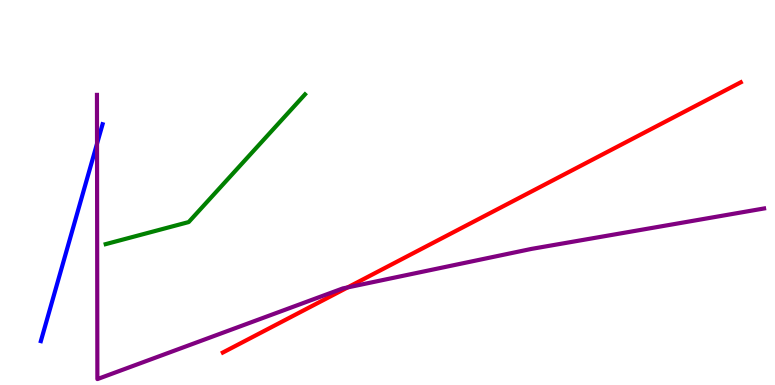[{'lines': ['blue', 'red'], 'intersections': []}, {'lines': ['green', 'red'], 'intersections': []}, {'lines': ['purple', 'red'], 'intersections': [{'x': 4.49, 'y': 2.53}]}, {'lines': ['blue', 'green'], 'intersections': []}, {'lines': ['blue', 'purple'], 'intersections': [{'x': 1.25, 'y': 6.27}]}, {'lines': ['green', 'purple'], 'intersections': []}]